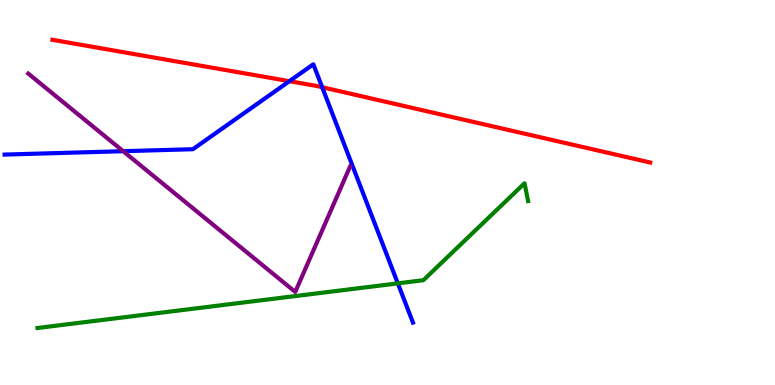[{'lines': ['blue', 'red'], 'intersections': [{'x': 3.73, 'y': 7.89}, {'x': 4.16, 'y': 7.73}]}, {'lines': ['green', 'red'], 'intersections': []}, {'lines': ['purple', 'red'], 'intersections': []}, {'lines': ['blue', 'green'], 'intersections': [{'x': 5.13, 'y': 2.64}]}, {'lines': ['blue', 'purple'], 'intersections': [{'x': 1.59, 'y': 6.07}]}, {'lines': ['green', 'purple'], 'intersections': []}]